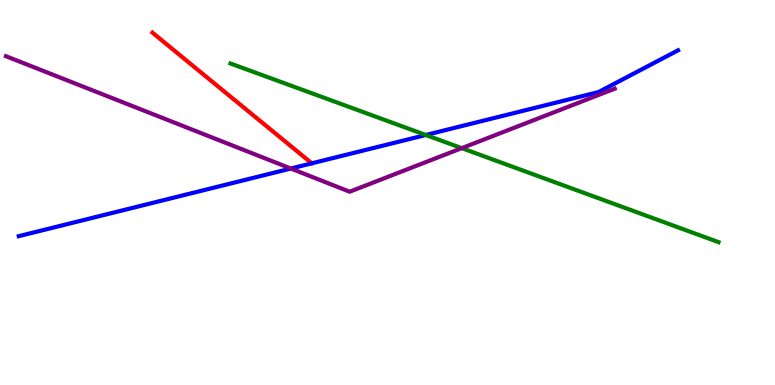[{'lines': ['blue', 'red'], 'intersections': []}, {'lines': ['green', 'red'], 'intersections': []}, {'lines': ['purple', 'red'], 'intersections': []}, {'lines': ['blue', 'green'], 'intersections': [{'x': 5.49, 'y': 6.49}]}, {'lines': ['blue', 'purple'], 'intersections': [{'x': 3.75, 'y': 5.62}]}, {'lines': ['green', 'purple'], 'intersections': [{'x': 5.96, 'y': 6.15}]}]